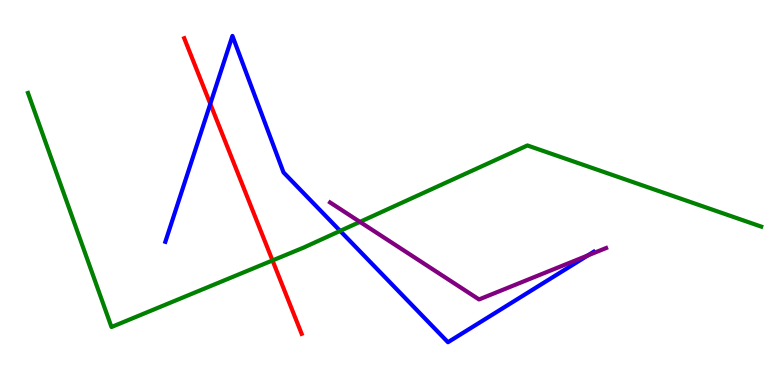[{'lines': ['blue', 'red'], 'intersections': [{'x': 2.71, 'y': 7.3}]}, {'lines': ['green', 'red'], 'intersections': [{'x': 3.52, 'y': 3.24}]}, {'lines': ['purple', 'red'], 'intersections': []}, {'lines': ['blue', 'green'], 'intersections': [{'x': 4.39, 'y': 4.0}]}, {'lines': ['blue', 'purple'], 'intersections': [{'x': 7.58, 'y': 3.37}]}, {'lines': ['green', 'purple'], 'intersections': [{'x': 4.64, 'y': 4.24}]}]